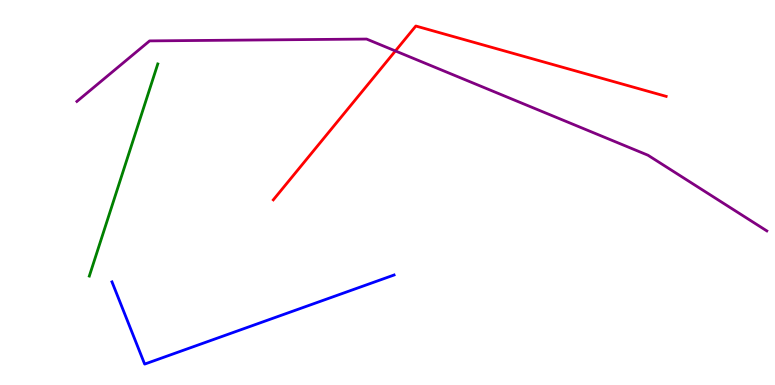[{'lines': ['blue', 'red'], 'intersections': []}, {'lines': ['green', 'red'], 'intersections': []}, {'lines': ['purple', 'red'], 'intersections': [{'x': 5.1, 'y': 8.68}]}, {'lines': ['blue', 'green'], 'intersections': []}, {'lines': ['blue', 'purple'], 'intersections': []}, {'lines': ['green', 'purple'], 'intersections': []}]